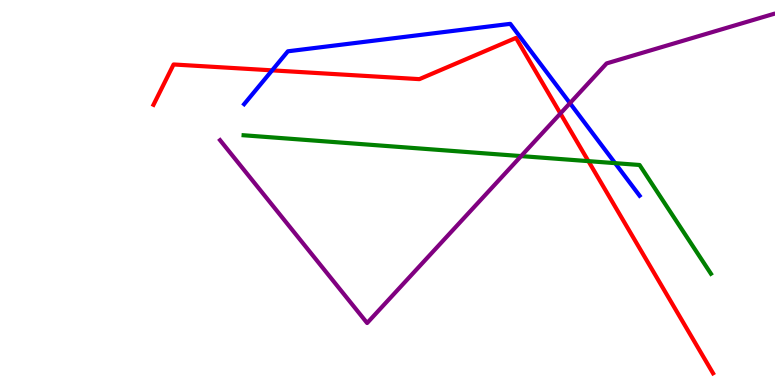[{'lines': ['blue', 'red'], 'intersections': [{'x': 3.51, 'y': 8.17}]}, {'lines': ['green', 'red'], 'intersections': [{'x': 7.59, 'y': 5.81}]}, {'lines': ['purple', 'red'], 'intersections': [{'x': 7.23, 'y': 7.05}]}, {'lines': ['blue', 'green'], 'intersections': [{'x': 7.94, 'y': 5.76}]}, {'lines': ['blue', 'purple'], 'intersections': [{'x': 7.35, 'y': 7.32}]}, {'lines': ['green', 'purple'], 'intersections': [{'x': 6.72, 'y': 5.95}]}]